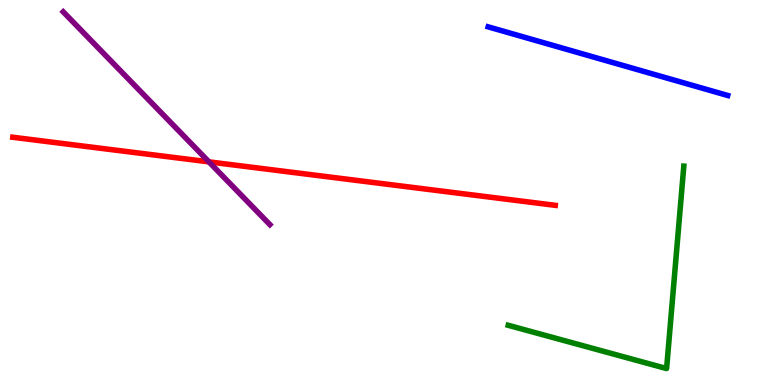[{'lines': ['blue', 'red'], 'intersections': []}, {'lines': ['green', 'red'], 'intersections': []}, {'lines': ['purple', 'red'], 'intersections': [{'x': 2.7, 'y': 5.8}]}, {'lines': ['blue', 'green'], 'intersections': []}, {'lines': ['blue', 'purple'], 'intersections': []}, {'lines': ['green', 'purple'], 'intersections': []}]